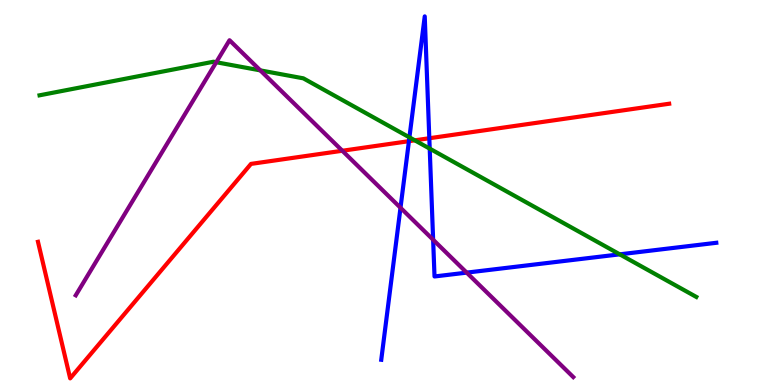[{'lines': ['blue', 'red'], 'intersections': [{'x': 5.28, 'y': 6.33}, {'x': 5.54, 'y': 6.41}]}, {'lines': ['green', 'red'], 'intersections': [{'x': 5.35, 'y': 6.36}]}, {'lines': ['purple', 'red'], 'intersections': [{'x': 4.42, 'y': 6.08}]}, {'lines': ['blue', 'green'], 'intersections': [{'x': 5.28, 'y': 6.43}, {'x': 5.54, 'y': 6.14}, {'x': 8.0, 'y': 3.39}]}, {'lines': ['blue', 'purple'], 'intersections': [{'x': 5.17, 'y': 4.6}, {'x': 5.59, 'y': 3.77}, {'x': 6.02, 'y': 2.92}]}, {'lines': ['green', 'purple'], 'intersections': [{'x': 2.79, 'y': 8.38}, {'x': 3.36, 'y': 8.17}]}]